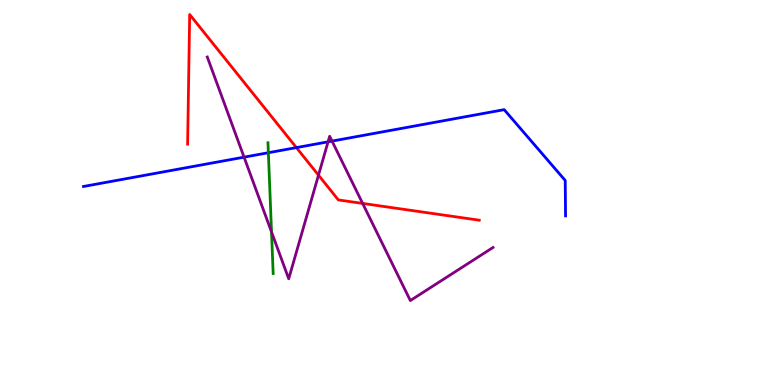[{'lines': ['blue', 'red'], 'intersections': [{'x': 3.82, 'y': 6.17}]}, {'lines': ['green', 'red'], 'intersections': []}, {'lines': ['purple', 'red'], 'intersections': [{'x': 4.11, 'y': 5.45}, {'x': 4.68, 'y': 4.72}]}, {'lines': ['blue', 'green'], 'intersections': [{'x': 3.46, 'y': 6.03}]}, {'lines': ['blue', 'purple'], 'intersections': [{'x': 3.15, 'y': 5.92}, {'x': 4.23, 'y': 6.32}, {'x': 4.28, 'y': 6.34}]}, {'lines': ['green', 'purple'], 'intersections': [{'x': 3.5, 'y': 3.98}]}]